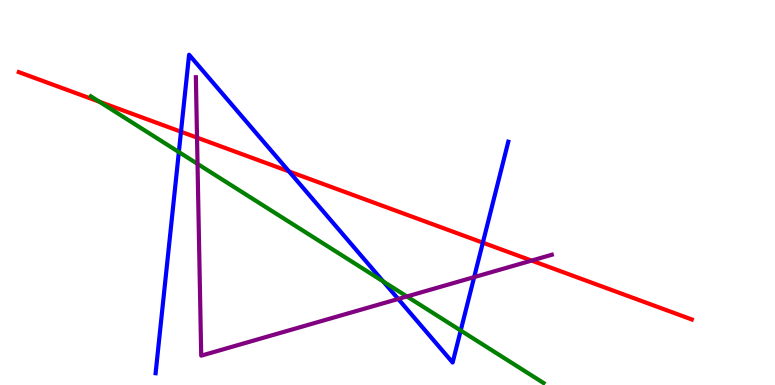[{'lines': ['blue', 'red'], 'intersections': [{'x': 2.34, 'y': 6.58}, {'x': 3.73, 'y': 5.55}, {'x': 6.23, 'y': 3.7}]}, {'lines': ['green', 'red'], 'intersections': [{'x': 1.28, 'y': 7.36}]}, {'lines': ['purple', 'red'], 'intersections': [{'x': 2.54, 'y': 6.43}, {'x': 6.86, 'y': 3.23}]}, {'lines': ['blue', 'green'], 'intersections': [{'x': 2.31, 'y': 6.05}, {'x': 4.95, 'y': 2.69}, {'x': 5.94, 'y': 1.41}]}, {'lines': ['blue', 'purple'], 'intersections': [{'x': 5.14, 'y': 2.23}, {'x': 6.12, 'y': 2.8}]}, {'lines': ['green', 'purple'], 'intersections': [{'x': 2.55, 'y': 5.74}, {'x': 5.25, 'y': 2.3}]}]